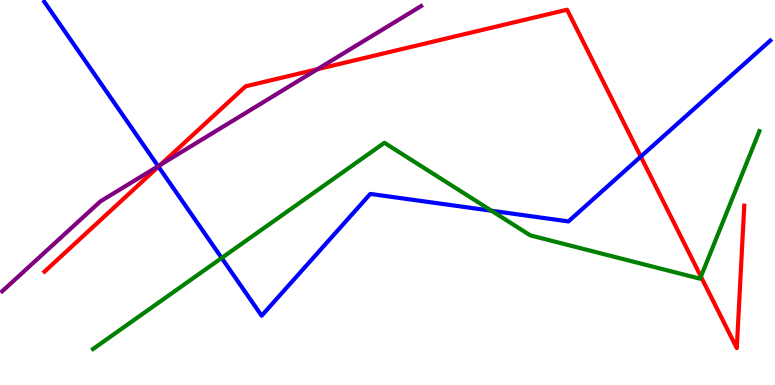[{'lines': ['blue', 'red'], 'intersections': [{'x': 2.04, 'y': 5.67}, {'x': 8.27, 'y': 5.93}]}, {'lines': ['green', 'red'], 'intersections': [{'x': 9.04, 'y': 2.82}]}, {'lines': ['purple', 'red'], 'intersections': [{'x': 2.07, 'y': 5.72}, {'x': 4.1, 'y': 8.2}]}, {'lines': ['blue', 'green'], 'intersections': [{'x': 2.86, 'y': 3.3}, {'x': 6.34, 'y': 4.53}]}, {'lines': ['blue', 'purple'], 'intersections': [{'x': 2.04, 'y': 5.68}]}, {'lines': ['green', 'purple'], 'intersections': []}]